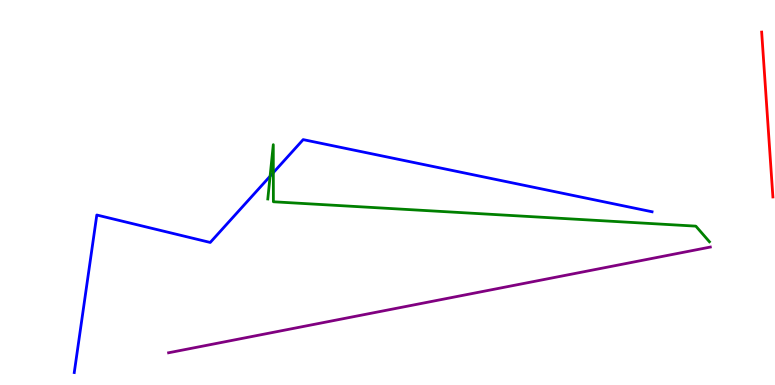[{'lines': ['blue', 'red'], 'intersections': []}, {'lines': ['green', 'red'], 'intersections': []}, {'lines': ['purple', 'red'], 'intersections': []}, {'lines': ['blue', 'green'], 'intersections': [{'x': 3.49, 'y': 5.42}, {'x': 3.53, 'y': 5.52}]}, {'lines': ['blue', 'purple'], 'intersections': []}, {'lines': ['green', 'purple'], 'intersections': []}]